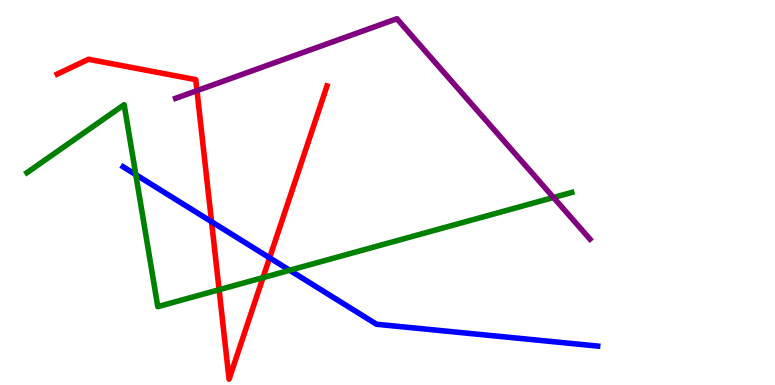[{'lines': ['blue', 'red'], 'intersections': [{'x': 2.73, 'y': 4.24}, {'x': 3.48, 'y': 3.3}]}, {'lines': ['green', 'red'], 'intersections': [{'x': 2.83, 'y': 2.47}, {'x': 3.39, 'y': 2.79}]}, {'lines': ['purple', 'red'], 'intersections': [{'x': 2.54, 'y': 7.65}]}, {'lines': ['blue', 'green'], 'intersections': [{'x': 1.75, 'y': 5.46}, {'x': 3.74, 'y': 2.98}]}, {'lines': ['blue', 'purple'], 'intersections': []}, {'lines': ['green', 'purple'], 'intersections': [{'x': 7.14, 'y': 4.87}]}]